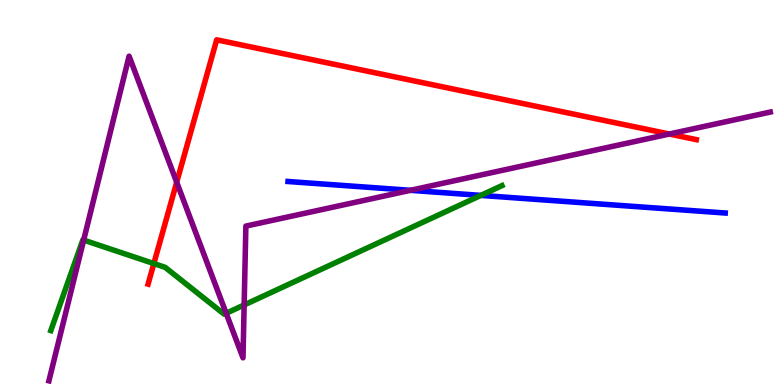[{'lines': ['blue', 'red'], 'intersections': []}, {'lines': ['green', 'red'], 'intersections': [{'x': 1.99, 'y': 3.15}]}, {'lines': ['purple', 'red'], 'intersections': [{'x': 2.28, 'y': 5.27}, {'x': 8.64, 'y': 6.52}]}, {'lines': ['blue', 'green'], 'intersections': [{'x': 6.2, 'y': 4.92}]}, {'lines': ['blue', 'purple'], 'intersections': [{'x': 5.3, 'y': 5.06}]}, {'lines': ['green', 'purple'], 'intersections': [{'x': 1.08, 'y': 3.76}, {'x': 2.92, 'y': 1.86}, {'x': 3.15, 'y': 2.08}]}]